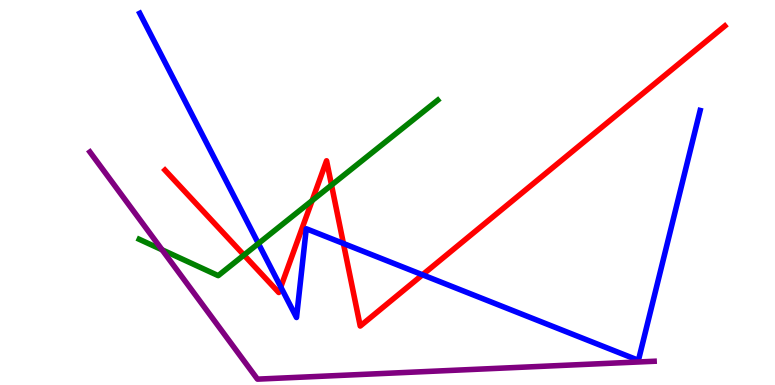[{'lines': ['blue', 'red'], 'intersections': [{'x': 3.62, 'y': 2.55}, {'x': 4.43, 'y': 3.68}, {'x': 5.45, 'y': 2.86}]}, {'lines': ['green', 'red'], 'intersections': [{'x': 3.15, 'y': 3.38}, {'x': 4.03, 'y': 4.79}, {'x': 4.28, 'y': 5.19}]}, {'lines': ['purple', 'red'], 'intersections': []}, {'lines': ['blue', 'green'], 'intersections': [{'x': 3.33, 'y': 3.67}]}, {'lines': ['blue', 'purple'], 'intersections': []}, {'lines': ['green', 'purple'], 'intersections': [{'x': 2.09, 'y': 3.51}]}]